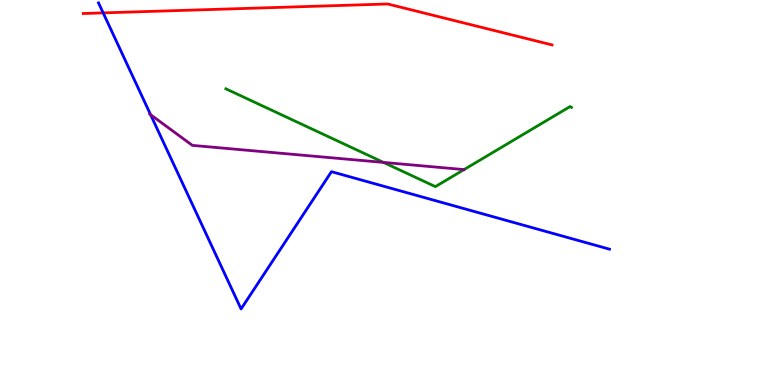[{'lines': ['blue', 'red'], 'intersections': [{'x': 1.33, 'y': 9.67}]}, {'lines': ['green', 'red'], 'intersections': []}, {'lines': ['purple', 'red'], 'intersections': []}, {'lines': ['blue', 'green'], 'intersections': []}, {'lines': ['blue', 'purple'], 'intersections': [{'x': 1.94, 'y': 7.02}]}, {'lines': ['green', 'purple'], 'intersections': [{'x': 4.95, 'y': 5.78}]}]